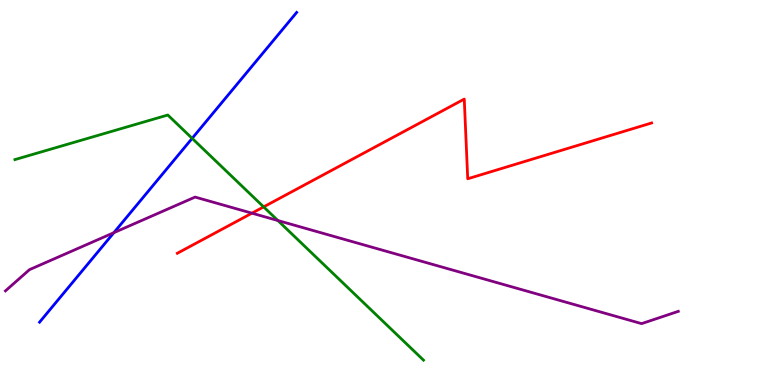[{'lines': ['blue', 'red'], 'intersections': []}, {'lines': ['green', 'red'], 'intersections': [{'x': 3.4, 'y': 4.63}]}, {'lines': ['purple', 'red'], 'intersections': [{'x': 3.25, 'y': 4.46}]}, {'lines': ['blue', 'green'], 'intersections': [{'x': 2.48, 'y': 6.41}]}, {'lines': ['blue', 'purple'], 'intersections': [{'x': 1.47, 'y': 3.96}]}, {'lines': ['green', 'purple'], 'intersections': [{'x': 3.59, 'y': 4.27}]}]